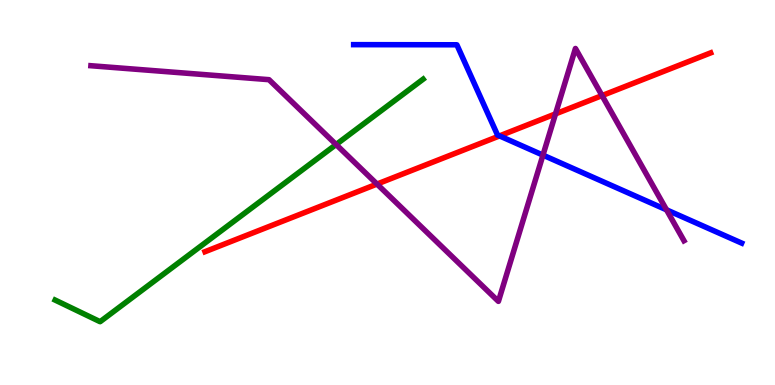[{'lines': ['blue', 'red'], 'intersections': [{'x': 6.45, 'y': 6.47}]}, {'lines': ['green', 'red'], 'intersections': []}, {'lines': ['purple', 'red'], 'intersections': [{'x': 4.86, 'y': 5.22}, {'x': 7.17, 'y': 7.04}, {'x': 7.77, 'y': 7.52}]}, {'lines': ['blue', 'green'], 'intersections': []}, {'lines': ['blue', 'purple'], 'intersections': [{'x': 7.01, 'y': 5.97}, {'x': 8.6, 'y': 4.55}]}, {'lines': ['green', 'purple'], 'intersections': [{'x': 4.34, 'y': 6.25}]}]